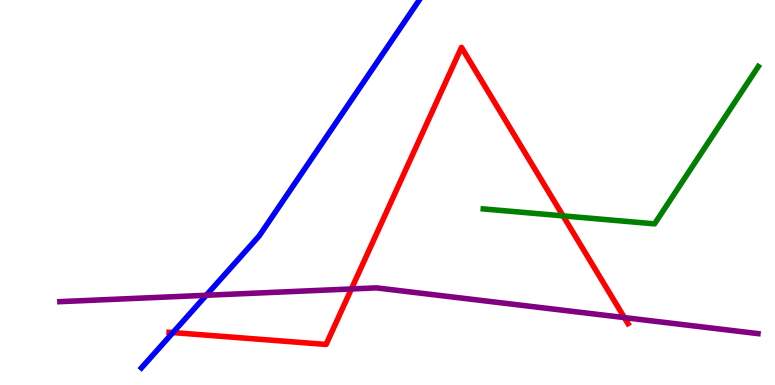[{'lines': ['blue', 'red'], 'intersections': [{'x': 2.23, 'y': 1.36}]}, {'lines': ['green', 'red'], 'intersections': [{'x': 7.27, 'y': 4.39}]}, {'lines': ['purple', 'red'], 'intersections': [{'x': 4.53, 'y': 2.49}, {'x': 8.06, 'y': 1.75}]}, {'lines': ['blue', 'green'], 'intersections': []}, {'lines': ['blue', 'purple'], 'intersections': [{'x': 2.66, 'y': 2.33}]}, {'lines': ['green', 'purple'], 'intersections': []}]